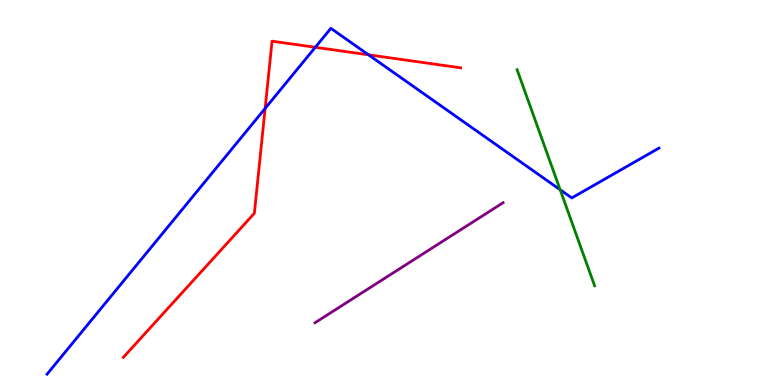[{'lines': ['blue', 'red'], 'intersections': [{'x': 3.42, 'y': 7.18}, {'x': 4.07, 'y': 8.77}, {'x': 4.75, 'y': 8.58}]}, {'lines': ['green', 'red'], 'intersections': []}, {'lines': ['purple', 'red'], 'intersections': []}, {'lines': ['blue', 'green'], 'intersections': [{'x': 7.23, 'y': 5.07}]}, {'lines': ['blue', 'purple'], 'intersections': []}, {'lines': ['green', 'purple'], 'intersections': []}]